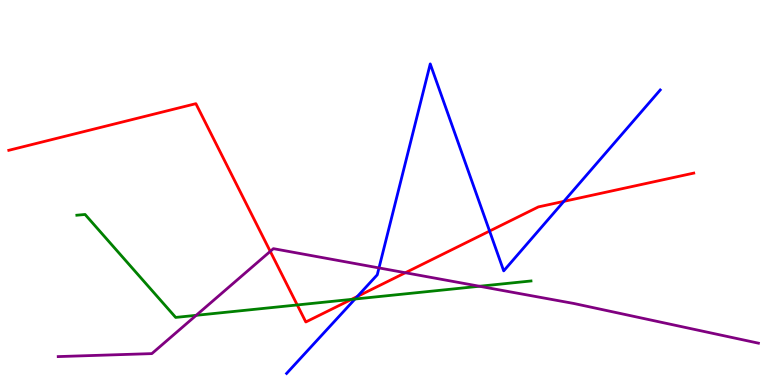[{'lines': ['blue', 'red'], 'intersections': [{'x': 4.61, 'y': 2.3}, {'x': 6.32, 'y': 4.0}, {'x': 7.28, 'y': 4.77}]}, {'lines': ['green', 'red'], 'intersections': [{'x': 3.84, 'y': 2.08}, {'x': 4.54, 'y': 2.22}]}, {'lines': ['purple', 'red'], 'intersections': [{'x': 3.49, 'y': 3.47}, {'x': 5.23, 'y': 2.92}]}, {'lines': ['blue', 'green'], 'intersections': [{'x': 4.58, 'y': 2.23}]}, {'lines': ['blue', 'purple'], 'intersections': [{'x': 4.89, 'y': 3.04}]}, {'lines': ['green', 'purple'], 'intersections': [{'x': 2.53, 'y': 1.81}, {'x': 6.19, 'y': 2.56}]}]